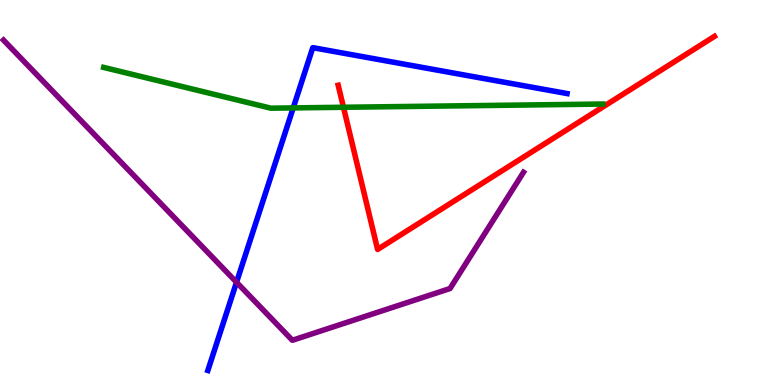[{'lines': ['blue', 'red'], 'intersections': []}, {'lines': ['green', 'red'], 'intersections': [{'x': 4.43, 'y': 7.21}]}, {'lines': ['purple', 'red'], 'intersections': []}, {'lines': ['blue', 'green'], 'intersections': [{'x': 3.78, 'y': 7.2}]}, {'lines': ['blue', 'purple'], 'intersections': [{'x': 3.05, 'y': 2.67}]}, {'lines': ['green', 'purple'], 'intersections': []}]